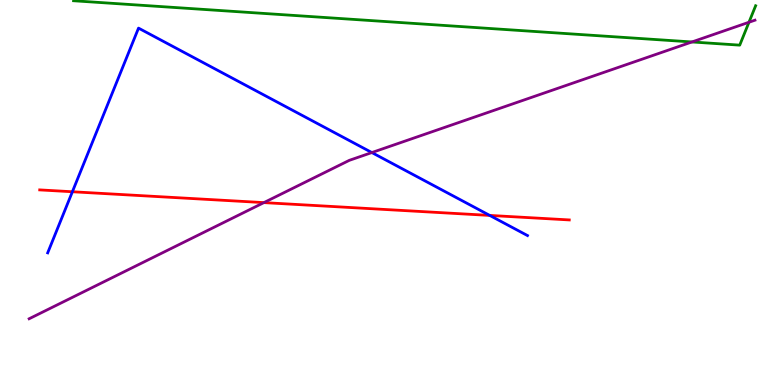[{'lines': ['blue', 'red'], 'intersections': [{'x': 0.934, 'y': 5.02}, {'x': 6.32, 'y': 4.4}]}, {'lines': ['green', 'red'], 'intersections': []}, {'lines': ['purple', 'red'], 'intersections': [{'x': 3.41, 'y': 4.74}]}, {'lines': ['blue', 'green'], 'intersections': []}, {'lines': ['blue', 'purple'], 'intersections': [{'x': 4.8, 'y': 6.04}]}, {'lines': ['green', 'purple'], 'intersections': [{'x': 8.93, 'y': 8.91}, {'x': 9.66, 'y': 9.42}]}]